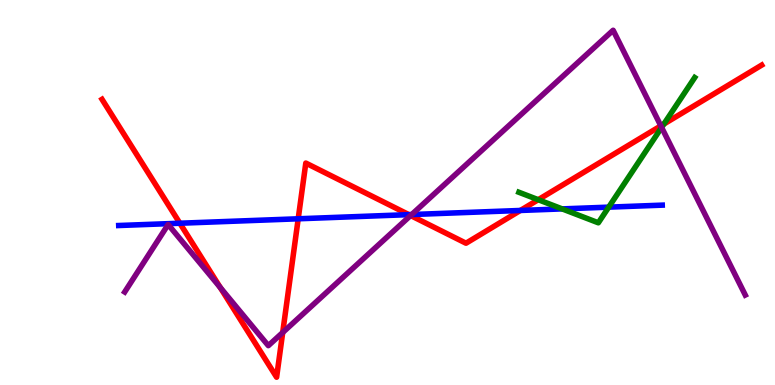[{'lines': ['blue', 'red'], 'intersections': [{'x': 2.32, 'y': 4.2}, {'x': 3.85, 'y': 4.32}, {'x': 5.28, 'y': 4.42}, {'x': 6.71, 'y': 4.53}]}, {'lines': ['green', 'red'], 'intersections': [{'x': 6.94, 'y': 4.81}, {'x': 8.57, 'y': 6.78}]}, {'lines': ['purple', 'red'], 'intersections': [{'x': 2.84, 'y': 2.53}, {'x': 3.65, 'y': 1.36}, {'x': 5.3, 'y': 4.4}, {'x': 8.53, 'y': 6.73}]}, {'lines': ['blue', 'green'], 'intersections': [{'x': 7.25, 'y': 4.57}, {'x': 7.85, 'y': 4.62}]}, {'lines': ['blue', 'purple'], 'intersections': [{'x': 5.31, 'y': 4.43}]}, {'lines': ['green', 'purple'], 'intersections': [{'x': 8.54, 'y': 6.69}]}]